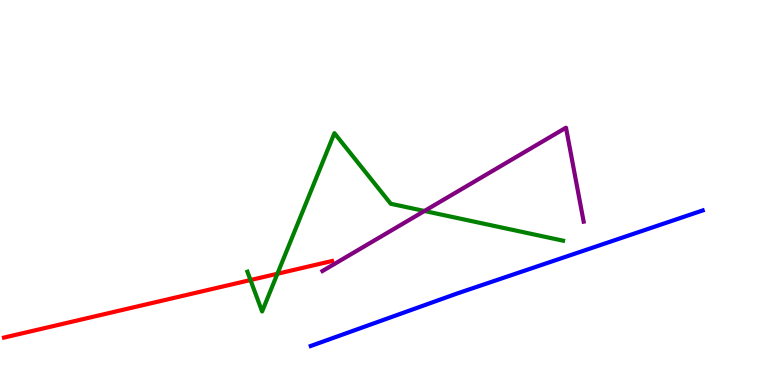[{'lines': ['blue', 'red'], 'intersections': []}, {'lines': ['green', 'red'], 'intersections': [{'x': 3.23, 'y': 2.73}, {'x': 3.58, 'y': 2.89}]}, {'lines': ['purple', 'red'], 'intersections': []}, {'lines': ['blue', 'green'], 'intersections': []}, {'lines': ['blue', 'purple'], 'intersections': []}, {'lines': ['green', 'purple'], 'intersections': [{'x': 5.48, 'y': 4.52}]}]